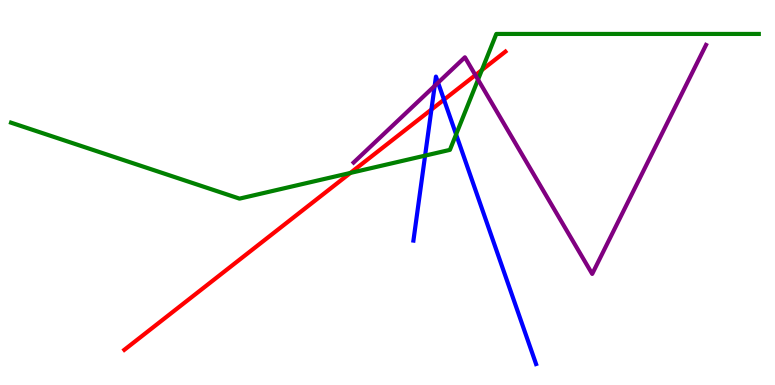[{'lines': ['blue', 'red'], 'intersections': [{'x': 5.57, 'y': 7.15}, {'x': 5.73, 'y': 7.41}]}, {'lines': ['green', 'red'], 'intersections': [{'x': 4.52, 'y': 5.51}, {'x': 6.22, 'y': 8.18}]}, {'lines': ['purple', 'red'], 'intersections': [{'x': 6.13, 'y': 8.05}]}, {'lines': ['blue', 'green'], 'intersections': [{'x': 5.49, 'y': 5.96}, {'x': 5.89, 'y': 6.51}]}, {'lines': ['blue', 'purple'], 'intersections': [{'x': 5.61, 'y': 7.77}, {'x': 5.65, 'y': 7.85}]}, {'lines': ['green', 'purple'], 'intersections': [{'x': 6.17, 'y': 7.93}]}]